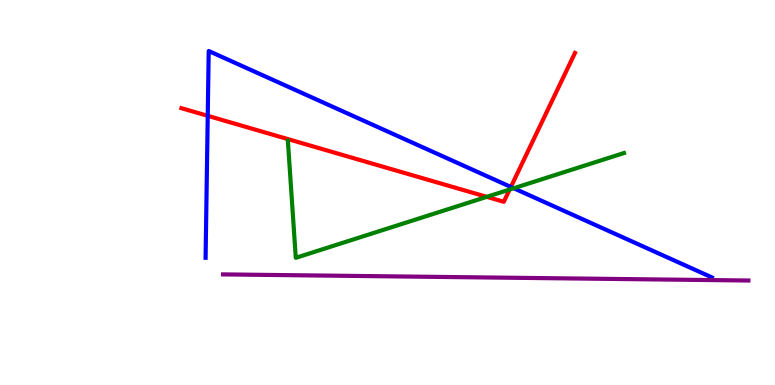[{'lines': ['blue', 'red'], 'intersections': [{'x': 2.68, 'y': 6.99}, {'x': 6.59, 'y': 5.14}]}, {'lines': ['green', 'red'], 'intersections': [{'x': 6.28, 'y': 4.89}, {'x': 6.58, 'y': 5.08}]}, {'lines': ['purple', 'red'], 'intersections': []}, {'lines': ['blue', 'green'], 'intersections': [{'x': 6.63, 'y': 5.11}]}, {'lines': ['blue', 'purple'], 'intersections': []}, {'lines': ['green', 'purple'], 'intersections': []}]